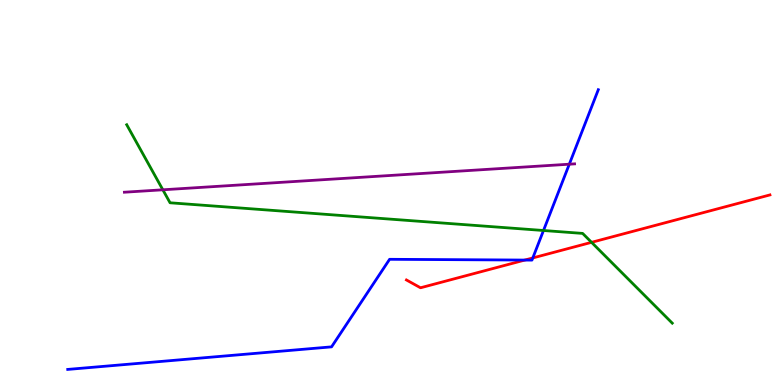[{'lines': ['blue', 'red'], 'intersections': [{'x': 6.77, 'y': 3.25}, {'x': 6.87, 'y': 3.3}]}, {'lines': ['green', 'red'], 'intersections': [{'x': 7.63, 'y': 3.71}]}, {'lines': ['purple', 'red'], 'intersections': []}, {'lines': ['blue', 'green'], 'intersections': [{'x': 7.01, 'y': 4.01}]}, {'lines': ['blue', 'purple'], 'intersections': [{'x': 7.35, 'y': 5.74}]}, {'lines': ['green', 'purple'], 'intersections': [{'x': 2.1, 'y': 5.07}]}]